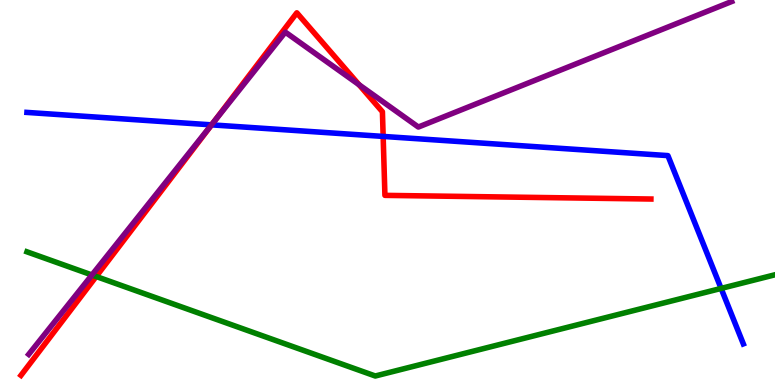[{'lines': ['blue', 'red'], 'intersections': [{'x': 2.73, 'y': 6.76}, {'x': 4.94, 'y': 6.46}]}, {'lines': ['green', 'red'], 'intersections': [{'x': 1.24, 'y': 2.82}]}, {'lines': ['purple', 'red'], 'intersections': [{'x': 2.76, 'y': 6.83}, {'x': 4.63, 'y': 7.8}]}, {'lines': ['blue', 'green'], 'intersections': [{'x': 9.3, 'y': 2.51}]}, {'lines': ['blue', 'purple'], 'intersections': [{'x': 2.73, 'y': 6.76}]}, {'lines': ['green', 'purple'], 'intersections': [{'x': 1.19, 'y': 2.86}]}]